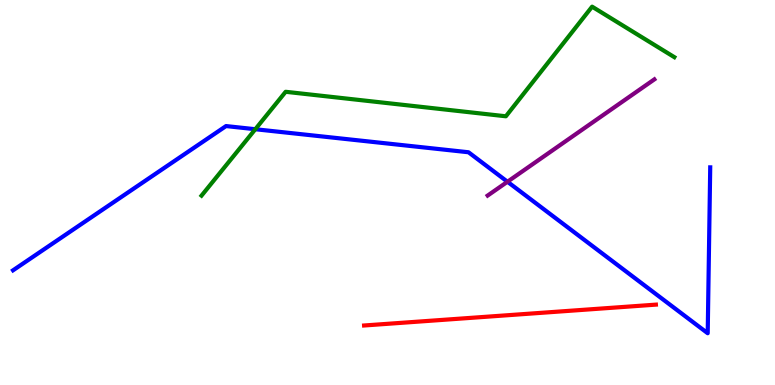[{'lines': ['blue', 'red'], 'intersections': []}, {'lines': ['green', 'red'], 'intersections': []}, {'lines': ['purple', 'red'], 'intersections': []}, {'lines': ['blue', 'green'], 'intersections': [{'x': 3.29, 'y': 6.64}]}, {'lines': ['blue', 'purple'], 'intersections': [{'x': 6.55, 'y': 5.28}]}, {'lines': ['green', 'purple'], 'intersections': []}]